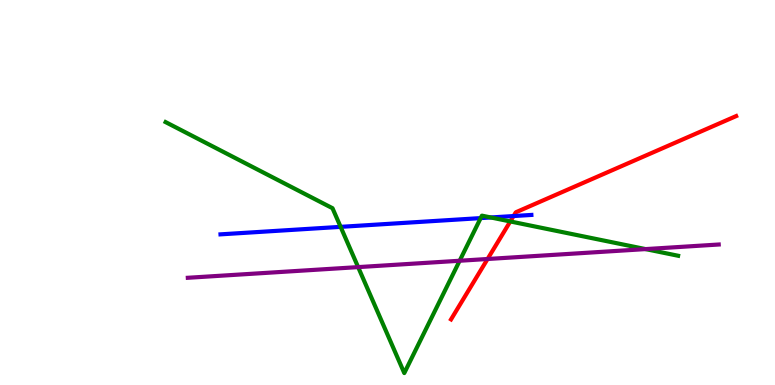[{'lines': ['blue', 'red'], 'intersections': [{'x': 6.63, 'y': 4.39}]}, {'lines': ['green', 'red'], 'intersections': [{'x': 6.58, 'y': 4.25}]}, {'lines': ['purple', 'red'], 'intersections': [{'x': 6.29, 'y': 3.27}]}, {'lines': ['blue', 'green'], 'intersections': [{'x': 4.4, 'y': 4.11}, {'x': 6.2, 'y': 4.33}, {'x': 6.33, 'y': 4.35}]}, {'lines': ['blue', 'purple'], 'intersections': []}, {'lines': ['green', 'purple'], 'intersections': [{'x': 4.62, 'y': 3.06}, {'x': 5.93, 'y': 3.23}, {'x': 8.33, 'y': 3.53}]}]